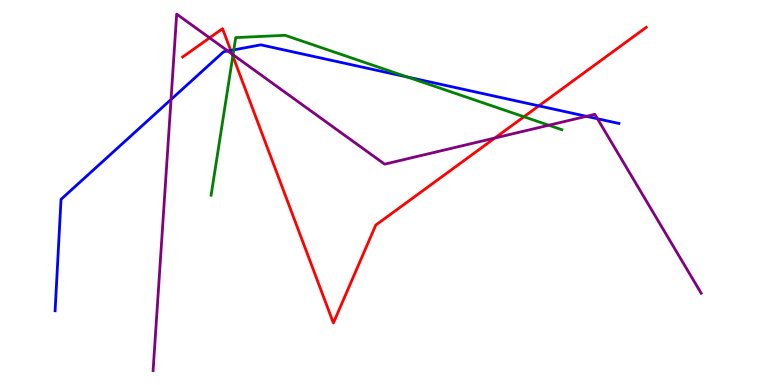[{'lines': ['blue', 'red'], 'intersections': [{'x': 2.98, 'y': 8.69}, {'x': 6.95, 'y': 7.25}]}, {'lines': ['green', 'red'], 'intersections': [{'x': 3.0, 'y': 8.54}, {'x': 6.76, 'y': 6.97}]}, {'lines': ['purple', 'red'], 'intersections': [{'x': 2.7, 'y': 9.02}, {'x': 3.0, 'y': 8.59}, {'x': 6.39, 'y': 6.42}]}, {'lines': ['blue', 'green'], 'intersections': [{'x': 3.02, 'y': 8.7}, {'x': 5.26, 'y': 8.0}]}, {'lines': ['blue', 'purple'], 'intersections': [{'x': 2.21, 'y': 7.42}, {'x': 2.94, 'y': 8.68}, {'x': 7.57, 'y': 6.98}, {'x': 7.71, 'y': 6.92}]}, {'lines': ['green', 'purple'], 'intersections': [{'x': 3.01, 'y': 8.58}, {'x': 7.08, 'y': 6.75}]}]